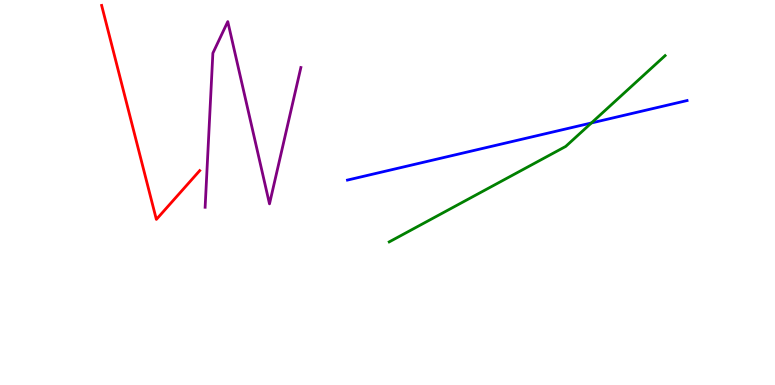[{'lines': ['blue', 'red'], 'intersections': []}, {'lines': ['green', 'red'], 'intersections': []}, {'lines': ['purple', 'red'], 'intersections': []}, {'lines': ['blue', 'green'], 'intersections': [{'x': 7.63, 'y': 6.81}]}, {'lines': ['blue', 'purple'], 'intersections': []}, {'lines': ['green', 'purple'], 'intersections': []}]